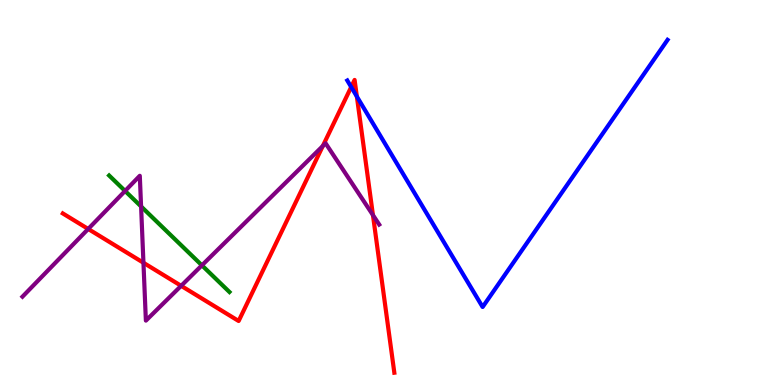[{'lines': ['blue', 'red'], 'intersections': [{'x': 4.53, 'y': 7.74}, {'x': 4.6, 'y': 7.49}]}, {'lines': ['green', 'red'], 'intersections': []}, {'lines': ['purple', 'red'], 'intersections': [{'x': 1.14, 'y': 4.05}, {'x': 1.85, 'y': 3.18}, {'x': 2.34, 'y': 2.58}, {'x': 4.17, 'y': 6.21}, {'x': 4.81, 'y': 4.41}]}, {'lines': ['blue', 'green'], 'intersections': []}, {'lines': ['blue', 'purple'], 'intersections': []}, {'lines': ['green', 'purple'], 'intersections': [{'x': 1.61, 'y': 5.04}, {'x': 1.82, 'y': 4.64}, {'x': 2.61, 'y': 3.11}]}]